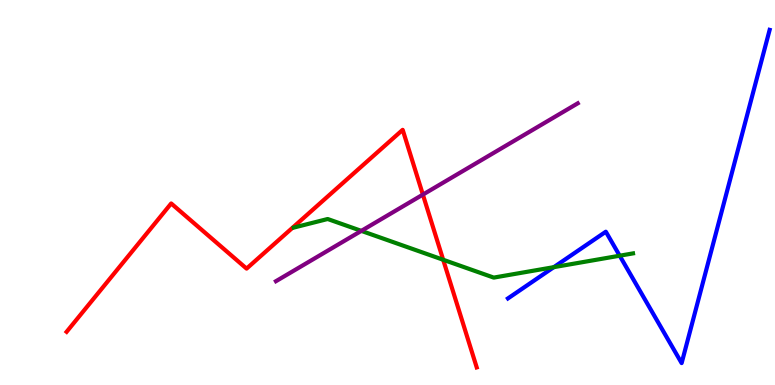[{'lines': ['blue', 'red'], 'intersections': []}, {'lines': ['green', 'red'], 'intersections': [{'x': 5.72, 'y': 3.25}]}, {'lines': ['purple', 'red'], 'intersections': [{'x': 5.46, 'y': 4.95}]}, {'lines': ['blue', 'green'], 'intersections': [{'x': 7.15, 'y': 3.06}, {'x': 8.0, 'y': 3.36}]}, {'lines': ['blue', 'purple'], 'intersections': []}, {'lines': ['green', 'purple'], 'intersections': [{'x': 4.66, 'y': 4.0}]}]